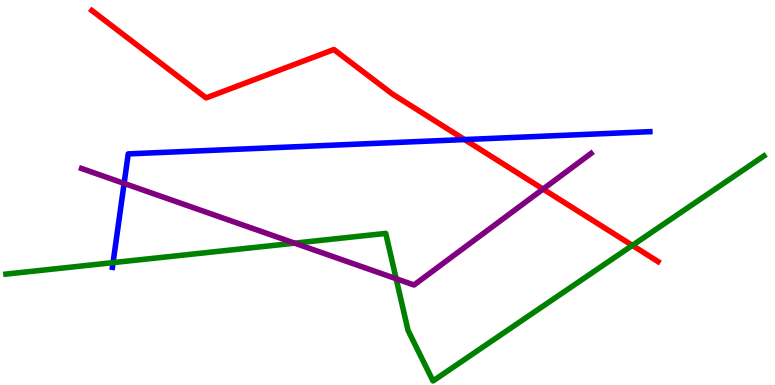[{'lines': ['blue', 'red'], 'intersections': [{'x': 5.99, 'y': 6.37}]}, {'lines': ['green', 'red'], 'intersections': [{'x': 8.16, 'y': 3.63}]}, {'lines': ['purple', 'red'], 'intersections': [{'x': 7.01, 'y': 5.09}]}, {'lines': ['blue', 'green'], 'intersections': [{'x': 1.46, 'y': 3.18}]}, {'lines': ['blue', 'purple'], 'intersections': [{'x': 1.6, 'y': 5.24}]}, {'lines': ['green', 'purple'], 'intersections': [{'x': 3.8, 'y': 3.68}, {'x': 5.11, 'y': 2.76}]}]